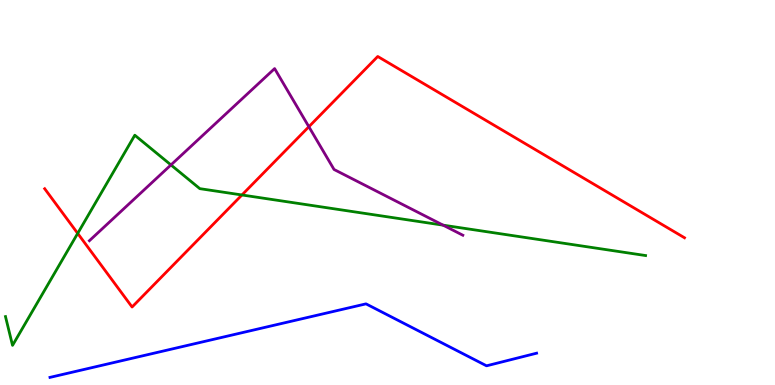[{'lines': ['blue', 'red'], 'intersections': []}, {'lines': ['green', 'red'], 'intersections': [{'x': 1.0, 'y': 3.94}, {'x': 3.12, 'y': 4.94}]}, {'lines': ['purple', 'red'], 'intersections': [{'x': 3.99, 'y': 6.71}]}, {'lines': ['blue', 'green'], 'intersections': []}, {'lines': ['blue', 'purple'], 'intersections': []}, {'lines': ['green', 'purple'], 'intersections': [{'x': 2.21, 'y': 5.72}, {'x': 5.72, 'y': 4.15}]}]